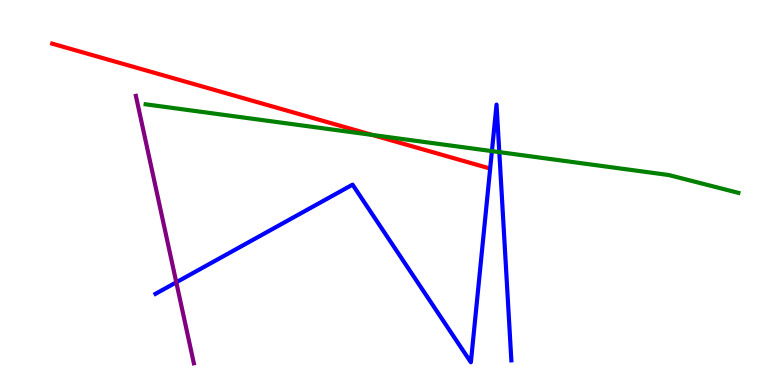[{'lines': ['blue', 'red'], 'intersections': []}, {'lines': ['green', 'red'], 'intersections': [{'x': 4.8, 'y': 6.49}]}, {'lines': ['purple', 'red'], 'intersections': []}, {'lines': ['blue', 'green'], 'intersections': [{'x': 6.35, 'y': 6.07}, {'x': 6.44, 'y': 6.05}]}, {'lines': ['blue', 'purple'], 'intersections': [{'x': 2.27, 'y': 2.67}]}, {'lines': ['green', 'purple'], 'intersections': []}]